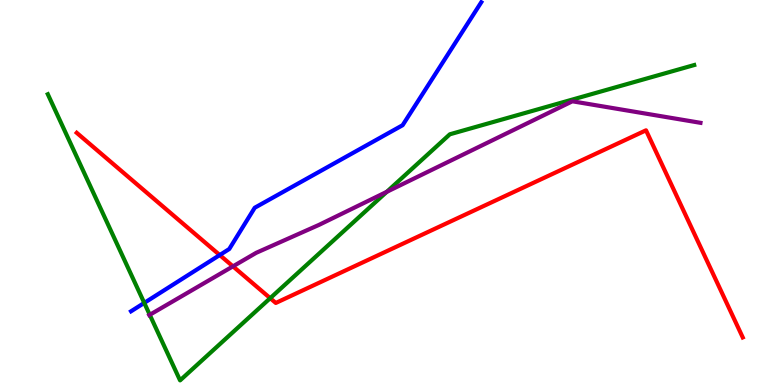[{'lines': ['blue', 'red'], 'intersections': [{'x': 2.84, 'y': 3.38}]}, {'lines': ['green', 'red'], 'intersections': [{'x': 3.49, 'y': 2.26}]}, {'lines': ['purple', 'red'], 'intersections': [{'x': 3.01, 'y': 3.08}]}, {'lines': ['blue', 'green'], 'intersections': [{'x': 1.86, 'y': 2.13}]}, {'lines': ['blue', 'purple'], 'intersections': []}, {'lines': ['green', 'purple'], 'intersections': [{'x': 1.93, 'y': 1.82}, {'x': 4.99, 'y': 5.02}]}]